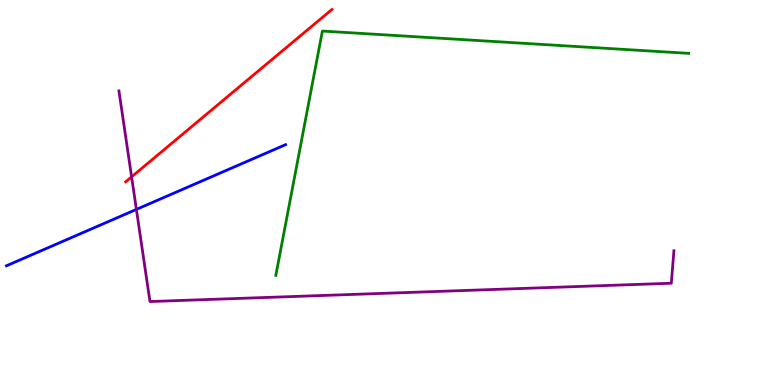[{'lines': ['blue', 'red'], 'intersections': []}, {'lines': ['green', 'red'], 'intersections': []}, {'lines': ['purple', 'red'], 'intersections': [{'x': 1.7, 'y': 5.41}]}, {'lines': ['blue', 'green'], 'intersections': []}, {'lines': ['blue', 'purple'], 'intersections': [{'x': 1.76, 'y': 4.56}]}, {'lines': ['green', 'purple'], 'intersections': []}]